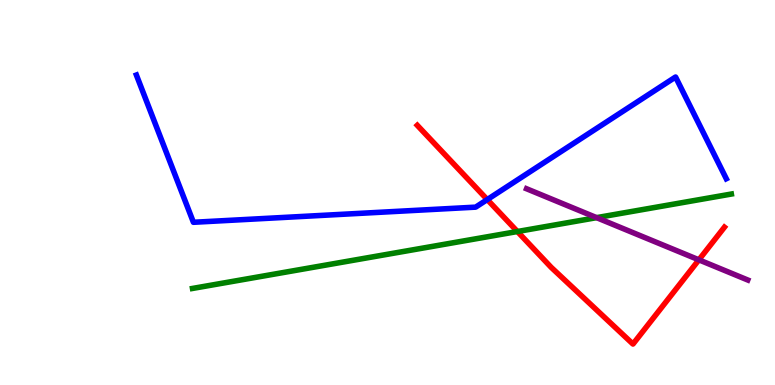[{'lines': ['blue', 'red'], 'intersections': [{'x': 6.29, 'y': 4.82}]}, {'lines': ['green', 'red'], 'intersections': [{'x': 6.68, 'y': 3.99}]}, {'lines': ['purple', 'red'], 'intersections': [{'x': 9.02, 'y': 3.25}]}, {'lines': ['blue', 'green'], 'intersections': []}, {'lines': ['blue', 'purple'], 'intersections': []}, {'lines': ['green', 'purple'], 'intersections': [{'x': 7.7, 'y': 4.35}]}]